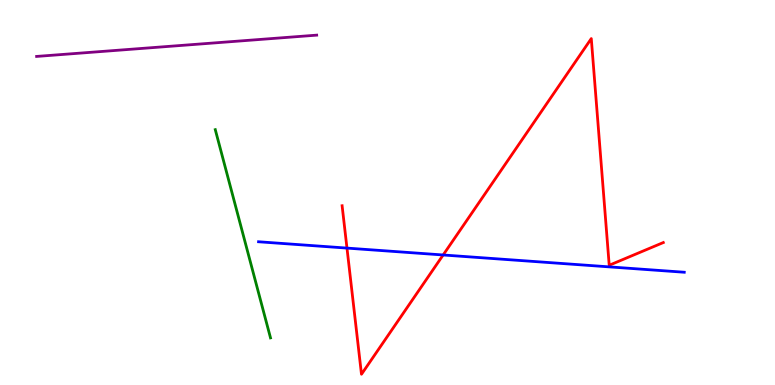[{'lines': ['blue', 'red'], 'intersections': [{'x': 4.48, 'y': 3.56}, {'x': 5.72, 'y': 3.38}]}, {'lines': ['green', 'red'], 'intersections': []}, {'lines': ['purple', 'red'], 'intersections': []}, {'lines': ['blue', 'green'], 'intersections': []}, {'lines': ['blue', 'purple'], 'intersections': []}, {'lines': ['green', 'purple'], 'intersections': []}]